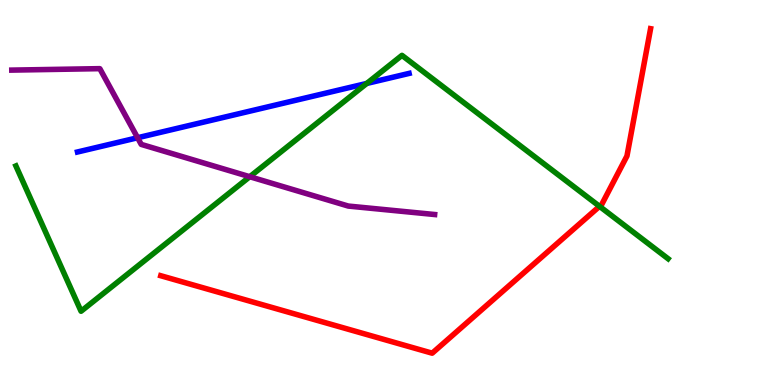[{'lines': ['blue', 'red'], 'intersections': []}, {'lines': ['green', 'red'], 'intersections': [{'x': 7.74, 'y': 4.64}]}, {'lines': ['purple', 'red'], 'intersections': []}, {'lines': ['blue', 'green'], 'intersections': [{'x': 4.73, 'y': 7.83}]}, {'lines': ['blue', 'purple'], 'intersections': [{'x': 1.78, 'y': 6.42}]}, {'lines': ['green', 'purple'], 'intersections': [{'x': 3.22, 'y': 5.41}]}]